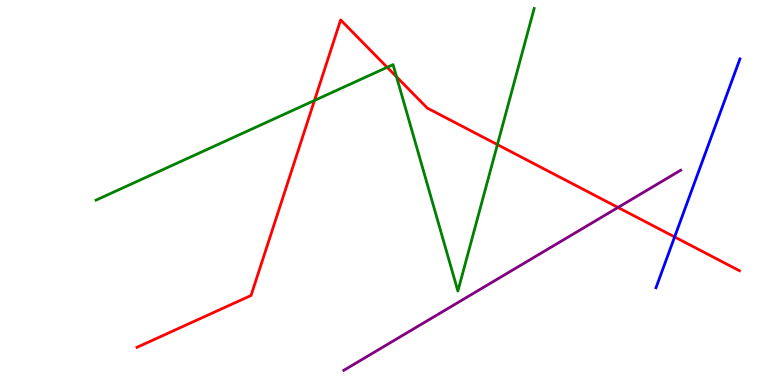[{'lines': ['blue', 'red'], 'intersections': [{'x': 8.7, 'y': 3.85}]}, {'lines': ['green', 'red'], 'intersections': [{'x': 4.06, 'y': 7.39}, {'x': 5.0, 'y': 8.25}, {'x': 5.12, 'y': 8.01}, {'x': 6.42, 'y': 6.24}]}, {'lines': ['purple', 'red'], 'intersections': [{'x': 7.97, 'y': 4.61}]}, {'lines': ['blue', 'green'], 'intersections': []}, {'lines': ['blue', 'purple'], 'intersections': []}, {'lines': ['green', 'purple'], 'intersections': []}]